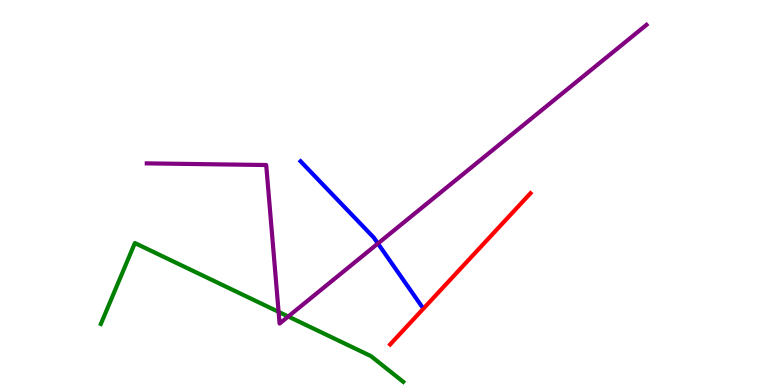[{'lines': ['blue', 'red'], 'intersections': []}, {'lines': ['green', 'red'], 'intersections': []}, {'lines': ['purple', 'red'], 'intersections': []}, {'lines': ['blue', 'green'], 'intersections': []}, {'lines': ['blue', 'purple'], 'intersections': [{'x': 4.88, 'y': 3.68}]}, {'lines': ['green', 'purple'], 'intersections': [{'x': 3.59, 'y': 1.9}, {'x': 3.72, 'y': 1.78}]}]